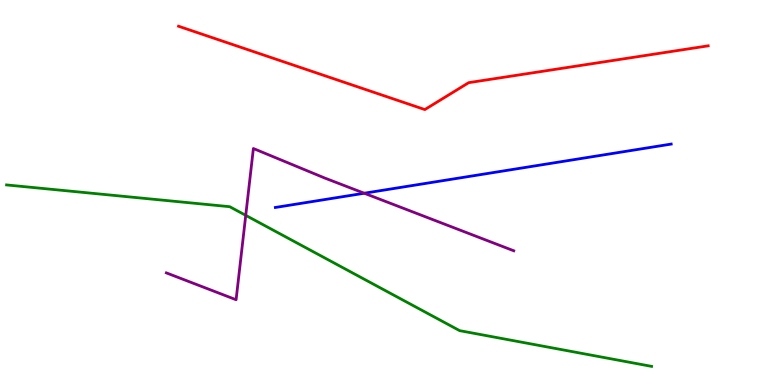[{'lines': ['blue', 'red'], 'intersections': []}, {'lines': ['green', 'red'], 'intersections': []}, {'lines': ['purple', 'red'], 'intersections': []}, {'lines': ['blue', 'green'], 'intersections': []}, {'lines': ['blue', 'purple'], 'intersections': [{'x': 4.7, 'y': 4.98}]}, {'lines': ['green', 'purple'], 'intersections': [{'x': 3.17, 'y': 4.41}]}]